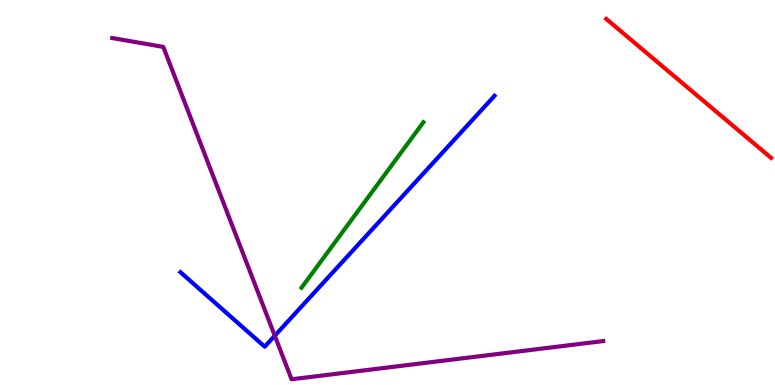[{'lines': ['blue', 'red'], 'intersections': []}, {'lines': ['green', 'red'], 'intersections': []}, {'lines': ['purple', 'red'], 'intersections': []}, {'lines': ['blue', 'green'], 'intersections': []}, {'lines': ['blue', 'purple'], 'intersections': [{'x': 3.55, 'y': 1.28}]}, {'lines': ['green', 'purple'], 'intersections': []}]